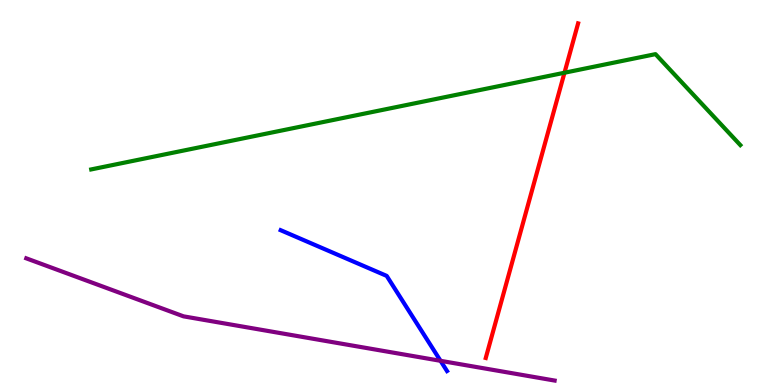[{'lines': ['blue', 'red'], 'intersections': []}, {'lines': ['green', 'red'], 'intersections': [{'x': 7.28, 'y': 8.11}]}, {'lines': ['purple', 'red'], 'intersections': []}, {'lines': ['blue', 'green'], 'intersections': []}, {'lines': ['blue', 'purple'], 'intersections': [{'x': 5.68, 'y': 0.628}]}, {'lines': ['green', 'purple'], 'intersections': []}]